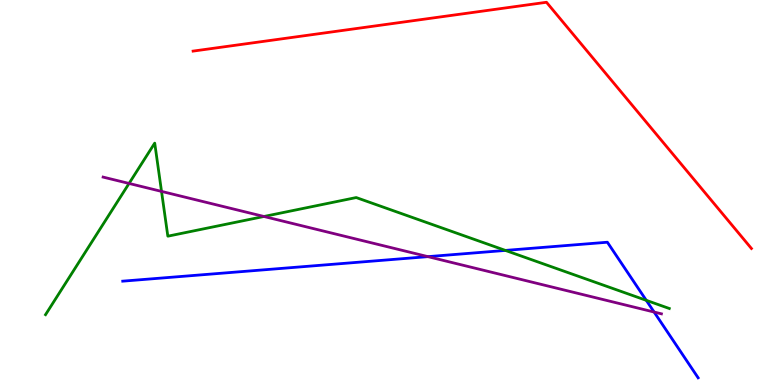[{'lines': ['blue', 'red'], 'intersections': []}, {'lines': ['green', 'red'], 'intersections': []}, {'lines': ['purple', 'red'], 'intersections': []}, {'lines': ['blue', 'green'], 'intersections': [{'x': 6.52, 'y': 3.5}, {'x': 8.34, 'y': 2.2}]}, {'lines': ['blue', 'purple'], 'intersections': [{'x': 5.52, 'y': 3.33}, {'x': 8.44, 'y': 1.9}]}, {'lines': ['green', 'purple'], 'intersections': [{'x': 1.67, 'y': 5.24}, {'x': 2.08, 'y': 5.03}, {'x': 3.41, 'y': 4.38}]}]